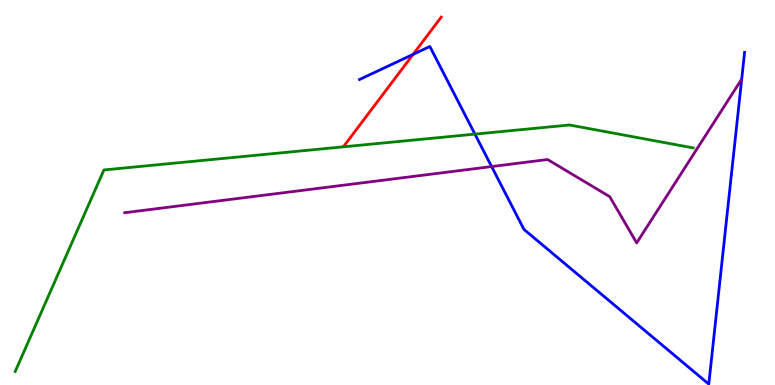[{'lines': ['blue', 'red'], 'intersections': [{'x': 5.33, 'y': 8.59}]}, {'lines': ['green', 'red'], 'intersections': []}, {'lines': ['purple', 'red'], 'intersections': []}, {'lines': ['blue', 'green'], 'intersections': [{'x': 6.13, 'y': 6.52}]}, {'lines': ['blue', 'purple'], 'intersections': [{'x': 6.34, 'y': 5.67}]}, {'lines': ['green', 'purple'], 'intersections': []}]